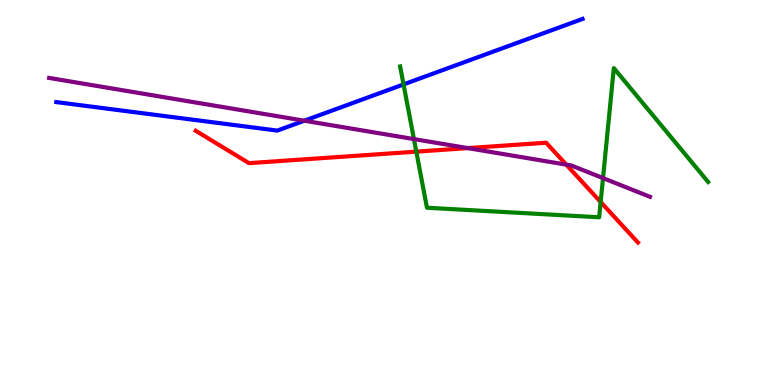[{'lines': ['blue', 'red'], 'intersections': []}, {'lines': ['green', 'red'], 'intersections': [{'x': 5.37, 'y': 6.06}, {'x': 7.75, 'y': 4.75}]}, {'lines': ['purple', 'red'], 'intersections': [{'x': 6.04, 'y': 6.15}, {'x': 7.31, 'y': 5.72}]}, {'lines': ['blue', 'green'], 'intersections': [{'x': 5.21, 'y': 7.81}]}, {'lines': ['blue', 'purple'], 'intersections': [{'x': 3.93, 'y': 6.86}]}, {'lines': ['green', 'purple'], 'intersections': [{'x': 5.34, 'y': 6.39}, {'x': 7.78, 'y': 5.37}]}]